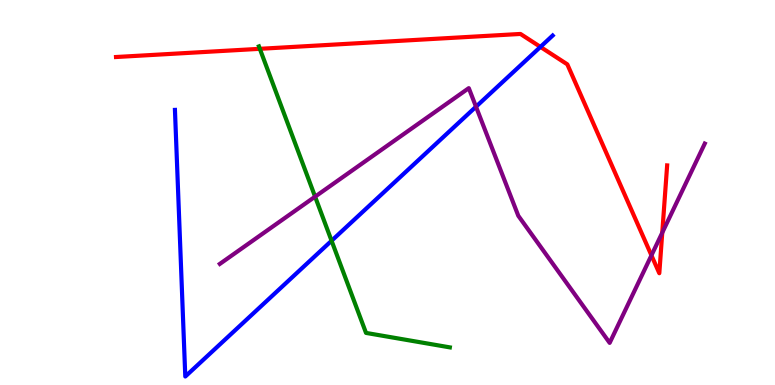[{'lines': ['blue', 'red'], 'intersections': [{'x': 6.97, 'y': 8.78}]}, {'lines': ['green', 'red'], 'intersections': [{'x': 3.35, 'y': 8.73}]}, {'lines': ['purple', 'red'], 'intersections': [{'x': 8.41, 'y': 3.37}, {'x': 8.55, 'y': 3.96}]}, {'lines': ['blue', 'green'], 'intersections': [{'x': 4.28, 'y': 3.75}]}, {'lines': ['blue', 'purple'], 'intersections': [{'x': 6.14, 'y': 7.23}]}, {'lines': ['green', 'purple'], 'intersections': [{'x': 4.07, 'y': 4.89}]}]